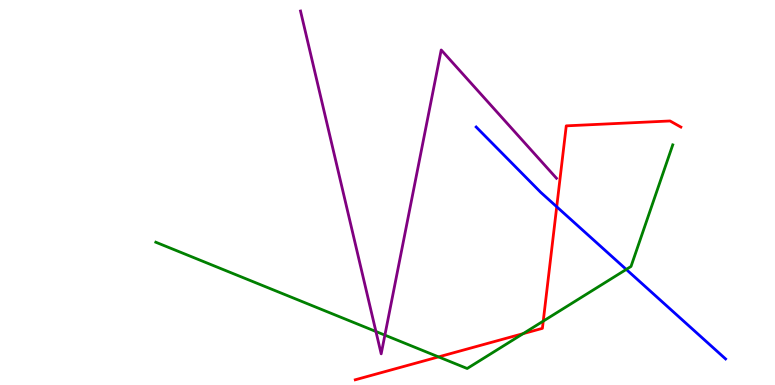[{'lines': ['blue', 'red'], 'intersections': [{'x': 7.18, 'y': 4.63}]}, {'lines': ['green', 'red'], 'intersections': [{'x': 5.66, 'y': 0.73}, {'x': 6.75, 'y': 1.33}, {'x': 7.01, 'y': 1.66}]}, {'lines': ['purple', 'red'], 'intersections': []}, {'lines': ['blue', 'green'], 'intersections': [{'x': 8.08, 'y': 3.0}]}, {'lines': ['blue', 'purple'], 'intersections': []}, {'lines': ['green', 'purple'], 'intersections': [{'x': 4.85, 'y': 1.39}, {'x': 4.97, 'y': 1.3}]}]